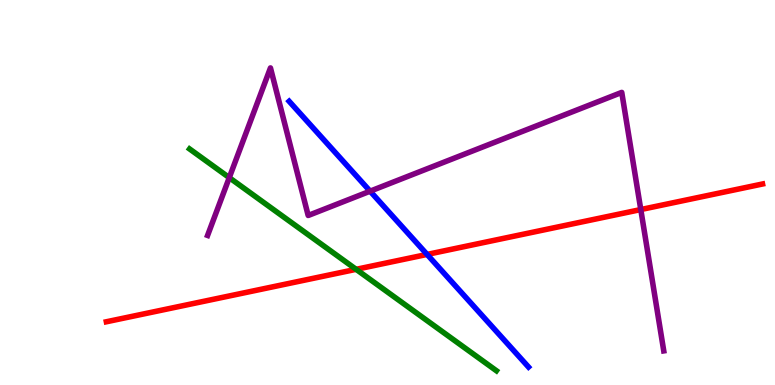[{'lines': ['blue', 'red'], 'intersections': [{'x': 5.51, 'y': 3.39}]}, {'lines': ['green', 'red'], 'intersections': [{'x': 4.6, 'y': 3.0}]}, {'lines': ['purple', 'red'], 'intersections': [{'x': 8.27, 'y': 4.56}]}, {'lines': ['blue', 'green'], 'intersections': []}, {'lines': ['blue', 'purple'], 'intersections': [{'x': 4.78, 'y': 5.03}]}, {'lines': ['green', 'purple'], 'intersections': [{'x': 2.96, 'y': 5.39}]}]